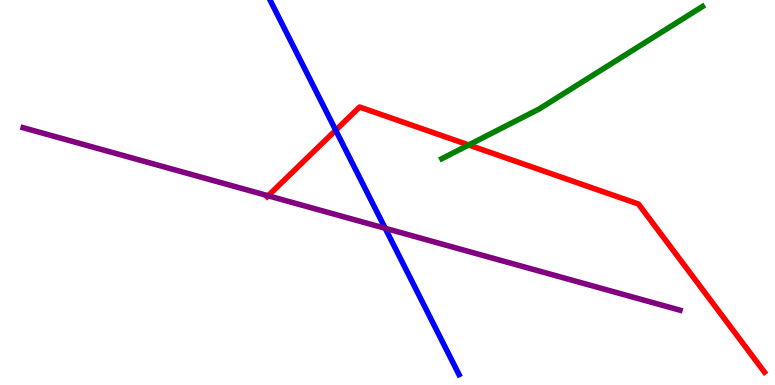[{'lines': ['blue', 'red'], 'intersections': [{'x': 4.33, 'y': 6.62}]}, {'lines': ['green', 'red'], 'intersections': [{'x': 6.05, 'y': 6.23}]}, {'lines': ['purple', 'red'], 'intersections': [{'x': 3.46, 'y': 4.92}]}, {'lines': ['blue', 'green'], 'intersections': []}, {'lines': ['blue', 'purple'], 'intersections': [{'x': 4.97, 'y': 4.07}]}, {'lines': ['green', 'purple'], 'intersections': []}]